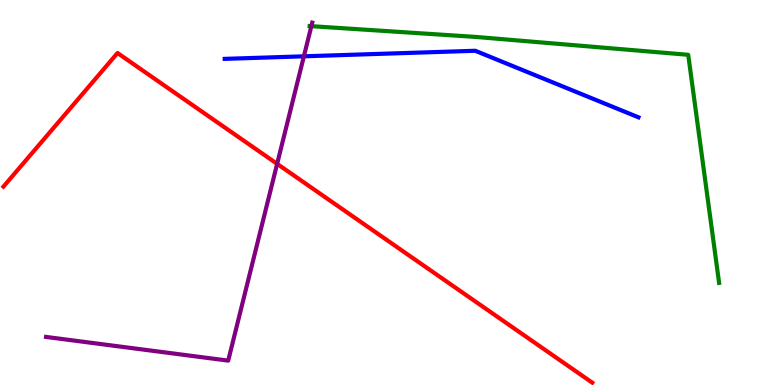[{'lines': ['blue', 'red'], 'intersections': []}, {'lines': ['green', 'red'], 'intersections': []}, {'lines': ['purple', 'red'], 'intersections': [{'x': 3.58, 'y': 5.74}]}, {'lines': ['blue', 'green'], 'intersections': []}, {'lines': ['blue', 'purple'], 'intersections': [{'x': 3.92, 'y': 8.54}]}, {'lines': ['green', 'purple'], 'intersections': [{'x': 4.02, 'y': 9.32}]}]